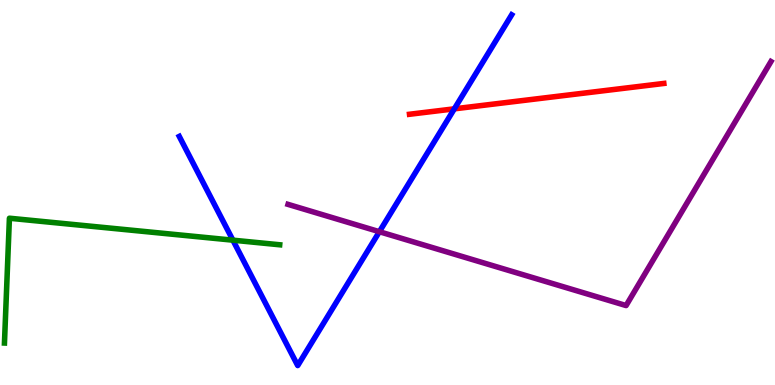[{'lines': ['blue', 'red'], 'intersections': [{'x': 5.86, 'y': 7.17}]}, {'lines': ['green', 'red'], 'intersections': []}, {'lines': ['purple', 'red'], 'intersections': []}, {'lines': ['blue', 'green'], 'intersections': [{'x': 3.01, 'y': 3.76}]}, {'lines': ['blue', 'purple'], 'intersections': [{'x': 4.9, 'y': 3.98}]}, {'lines': ['green', 'purple'], 'intersections': []}]